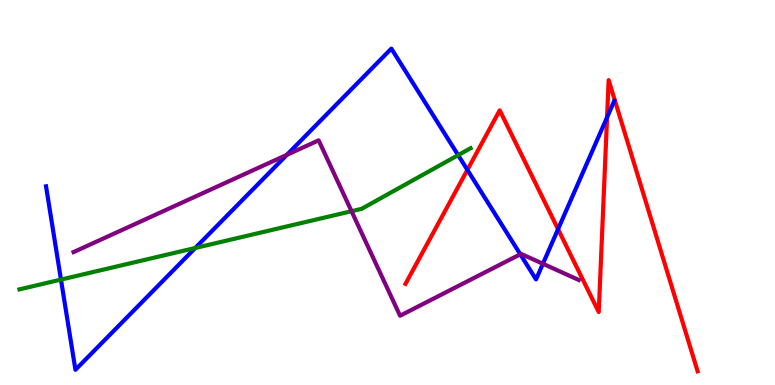[{'lines': ['blue', 'red'], 'intersections': [{'x': 6.03, 'y': 5.59}, {'x': 7.2, 'y': 4.05}, {'x': 7.83, 'y': 6.95}]}, {'lines': ['green', 'red'], 'intersections': []}, {'lines': ['purple', 'red'], 'intersections': []}, {'lines': ['blue', 'green'], 'intersections': [{'x': 0.787, 'y': 2.74}, {'x': 2.52, 'y': 3.56}, {'x': 5.91, 'y': 5.97}]}, {'lines': ['blue', 'purple'], 'intersections': [{'x': 3.7, 'y': 5.98}, {'x': 6.71, 'y': 3.39}, {'x': 7.01, 'y': 3.15}]}, {'lines': ['green', 'purple'], 'intersections': [{'x': 4.54, 'y': 4.51}]}]